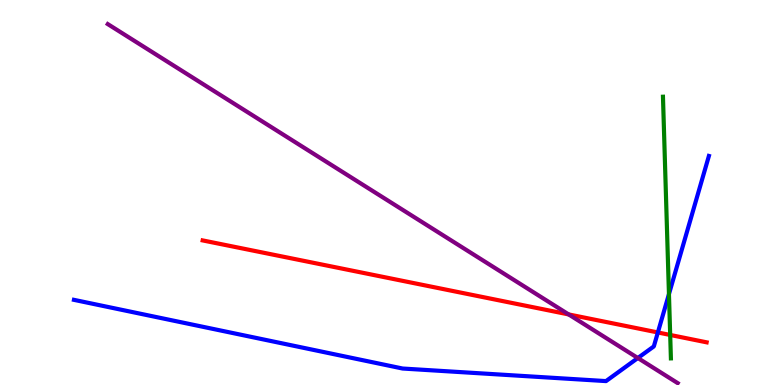[{'lines': ['blue', 'red'], 'intersections': [{'x': 8.49, 'y': 1.36}]}, {'lines': ['green', 'red'], 'intersections': [{'x': 8.65, 'y': 1.3}]}, {'lines': ['purple', 'red'], 'intersections': [{'x': 7.34, 'y': 1.83}]}, {'lines': ['blue', 'green'], 'intersections': [{'x': 8.63, 'y': 2.36}]}, {'lines': ['blue', 'purple'], 'intersections': [{'x': 8.23, 'y': 0.701}]}, {'lines': ['green', 'purple'], 'intersections': []}]